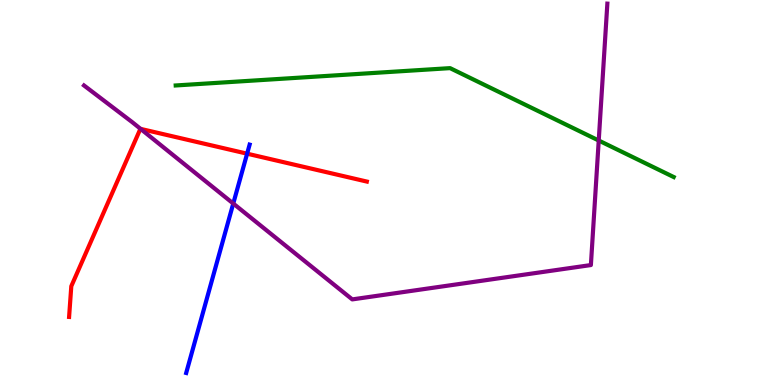[{'lines': ['blue', 'red'], 'intersections': [{'x': 3.19, 'y': 6.01}]}, {'lines': ['green', 'red'], 'intersections': []}, {'lines': ['purple', 'red'], 'intersections': [{'x': 1.81, 'y': 6.65}]}, {'lines': ['blue', 'green'], 'intersections': []}, {'lines': ['blue', 'purple'], 'intersections': [{'x': 3.01, 'y': 4.71}]}, {'lines': ['green', 'purple'], 'intersections': [{'x': 7.73, 'y': 6.35}]}]